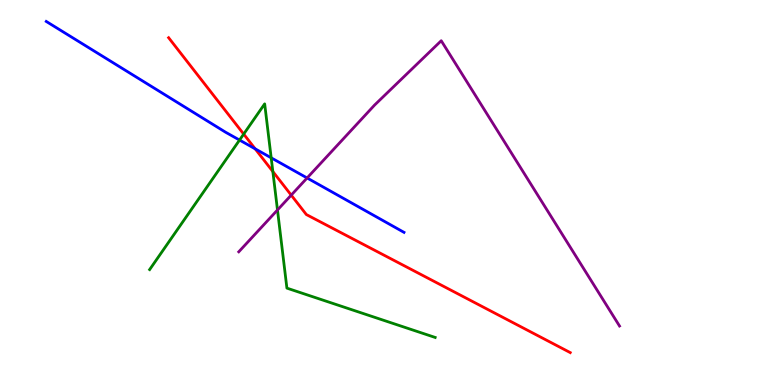[{'lines': ['blue', 'red'], 'intersections': [{'x': 3.29, 'y': 6.13}]}, {'lines': ['green', 'red'], 'intersections': [{'x': 3.14, 'y': 6.52}, {'x': 3.52, 'y': 5.54}]}, {'lines': ['purple', 'red'], 'intersections': [{'x': 3.76, 'y': 4.93}]}, {'lines': ['blue', 'green'], 'intersections': [{'x': 3.09, 'y': 6.36}, {'x': 3.5, 'y': 5.9}]}, {'lines': ['blue', 'purple'], 'intersections': [{'x': 3.96, 'y': 5.38}]}, {'lines': ['green', 'purple'], 'intersections': [{'x': 3.58, 'y': 4.55}]}]